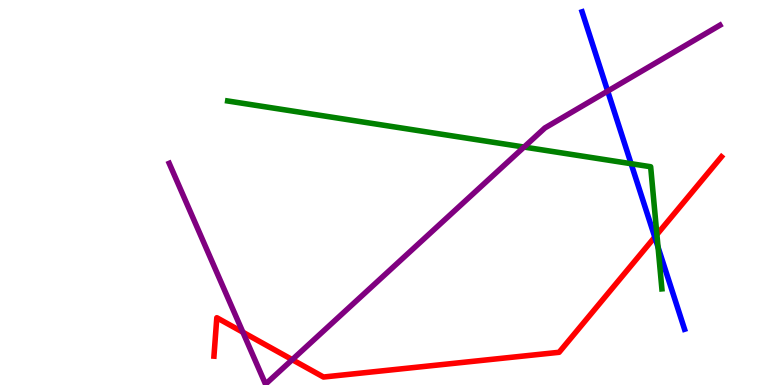[{'lines': ['blue', 'red'], 'intersections': [{'x': 8.45, 'y': 3.84}]}, {'lines': ['green', 'red'], 'intersections': [{'x': 8.48, 'y': 3.91}]}, {'lines': ['purple', 'red'], 'intersections': [{'x': 3.13, 'y': 1.37}, {'x': 3.77, 'y': 0.658}]}, {'lines': ['blue', 'green'], 'intersections': [{'x': 8.14, 'y': 5.75}, {'x': 8.49, 'y': 3.58}]}, {'lines': ['blue', 'purple'], 'intersections': [{'x': 7.84, 'y': 7.63}]}, {'lines': ['green', 'purple'], 'intersections': [{'x': 6.76, 'y': 6.18}]}]